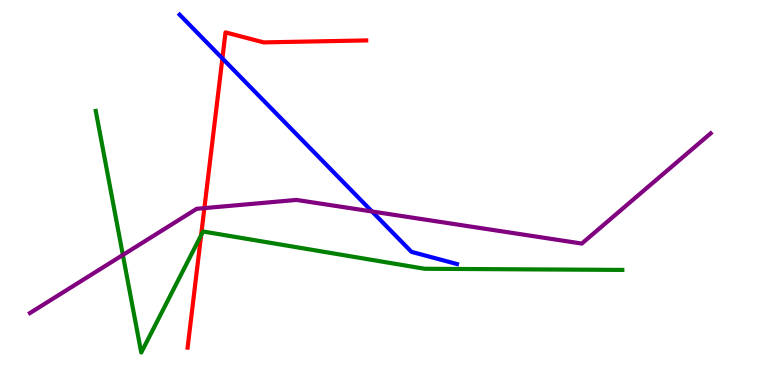[{'lines': ['blue', 'red'], 'intersections': [{'x': 2.87, 'y': 8.48}]}, {'lines': ['green', 'red'], 'intersections': [{'x': 2.59, 'y': 3.89}]}, {'lines': ['purple', 'red'], 'intersections': [{'x': 2.64, 'y': 4.59}]}, {'lines': ['blue', 'green'], 'intersections': []}, {'lines': ['blue', 'purple'], 'intersections': [{'x': 4.8, 'y': 4.51}]}, {'lines': ['green', 'purple'], 'intersections': [{'x': 1.59, 'y': 3.38}]}]